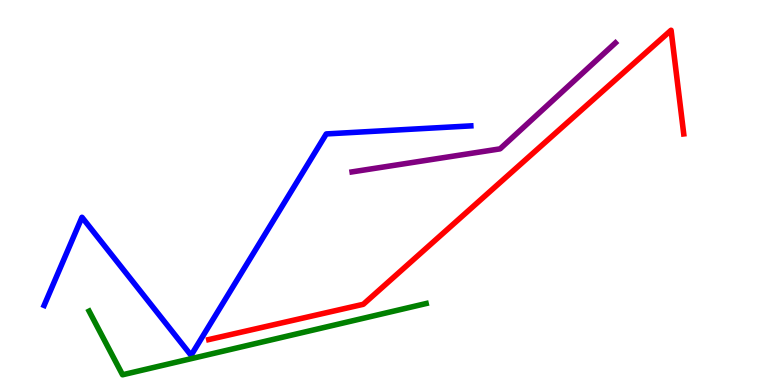[{'lines': ['blue', 'red'], 'intersections': []}, {'lines': ['green', 'red'], 'intersections': []}, {'lines': ['purple', 'red'], 'intersections': []}, {'lines': ['blue', 'green'], 'intersections': []}, {'lines': ['blue', 'purple'], 'intersections': []}, {'lines': ['green', 'purple'], 'intersections': []}]